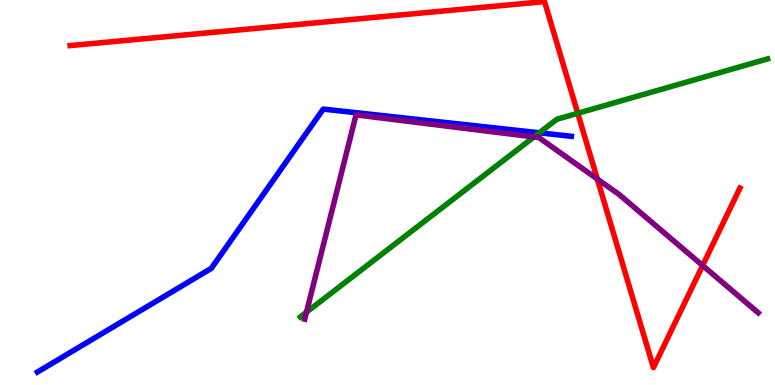[{'lines': ['blue', 'red'], 'intersections': []}, {'lines': ['green', 'red'], 'intersections': [{'x': 7.46, 'y': 7.06}]}, {'lines': ['purple', 'red'], 'intersections': [{'x': 7.71, 'y': 5.35}, {'x': 9.07, 'y': 3.1}]}, {'lines': ['blue', 'green'], 'intersections': [{'x': 6.96, 'y': 6.55}]}, {'lines': ['blue', 'purple'], 'intersections': []}, {'lines': ['green', 'purple'], 'intersections': [{'x': 3.95, 'y': 1.89}, {'x': 6.89, 'y': 6.44}]}]